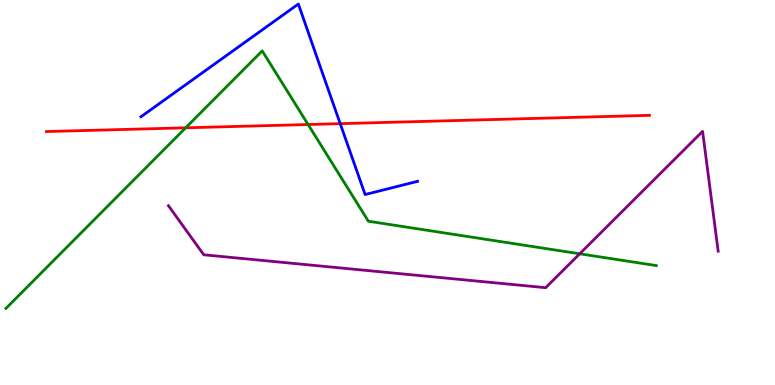[{'lines': ['blue', 'red'], 'intersections': [{'x': 4.39, 'y': 6.79}]}, {'lines': ['green', 'red'], 'intersections': [{'x': 2.4, 'y': 6.68}, {'x': 3.98, 'y': 6.77}]}, {'lines': ['purple', 'red'], 'intersections': []}, {'lines': ['blue', 'green'], 'intersections': []}, {'lines': ['blue', 'purple'], 'intersections': []}, {'lines': ['green', 'purple'], 'intersections': [{'x': 7.48, 'y': 3.41}]}]